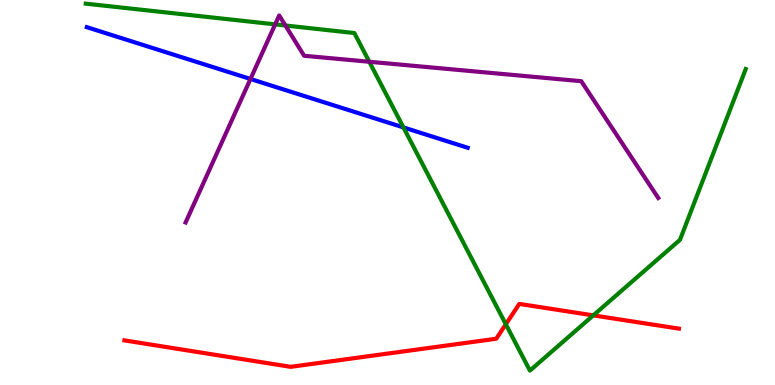[{'lines': ['blue', 'red'], 'intersections': []}, {'lines': ['green', 'red'], 'intersections': [{'x': 6.53, 'y': 1.58}, {'x': 7.66, 'y': 1.81}]}, {'lines': ['purple', 'red'], 'intersections': []}, {'lines': ['blue', 'green'], 'intersections': [{'x': 5.21, 'y': 6.69}]}, {'lines': ['blue', 'purple'], 'intersections': [{'x': 3.23, 'y': 7.95}]}, {'lines': ['green', 'purple'], 'intersections': [{'x': 3.55, 'y': 9.37}, {'x': 3.68, 'y': 9.34}, {'x': 4.77, 'y': 8.4}]}]